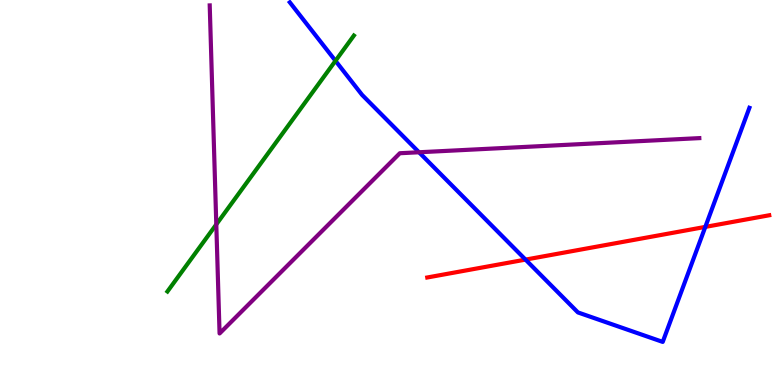[{'lines': ['blue', 'red'], 'intersections': [{'x': 6.78, 'y': 3.26}, {'x': 9.1, 'y': 4.11}]}, {'lines': ['green', 'red'], 'intersections': []}, {'lines': ['purple', 'red'], 'intersections': []}, {'lines': ['blue', 'green'], 'intersections': [{'x': 4.33, 'y': 8.42}]}, {'lines': ['blue', 'purple'], 'intersections': [{'x': 5.41, 'y': 6.05}]}, {'lines': ['green', 'purple'], 'intersections': [{'x': 2.79, 'y': 4.17}]}]